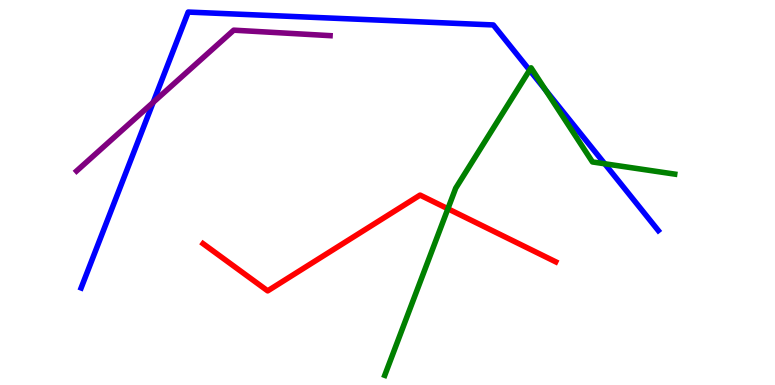[{'lines': ['blue', 'red'], 'intersections': []}, {'lines': ['green', 'red'], 'intersections': [{'x': 5.78, 'y': 4.58}]}, {'lines': ['purple', 'red'], 'intersections': []}, {'lines': ['blue', 'green'], 'intersections': [{'x': 6.83, 'y': 8.18}, {'x': 7.04, 'y': 7.66}, {'x': 7.8, 'y': 5.75}]}, {'lines': ['blue', 'purple'], 'intersections': [{'x': 1.98, 'y': 7.34}]}, {'lines': ['green', 'purple'], 'intersections': []}]